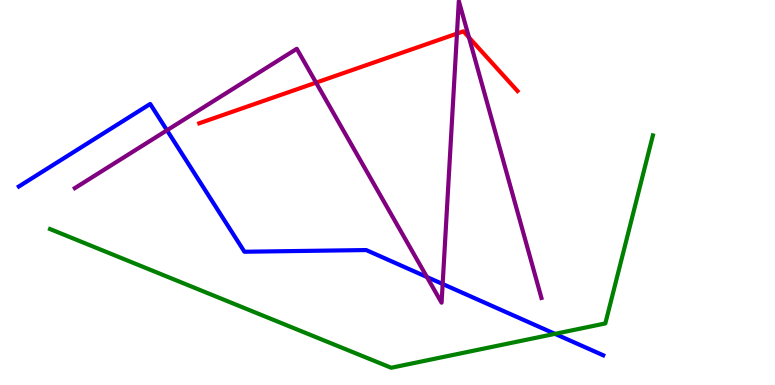[{'lines': ['blue', 'red'], 'intersections': []}, {'lines': ['green', 'red'], 'intersections': []}, {'lines': ['purple', 'red'], 'intersections': [{'x': 4.08, 'y': 7.85}, {'x': 5.9, 'y': 9.13}, {'x': 6.05, 'y': 9.03}]}, {'lines': ['blue', 'green'], 'intersections': [{'x': 7.16, 'y': 1.33}]}, {'lines': ['blue', 'purple'], 'intersections': [{'x': 2.15, 'y': 6.62}, {'x': 5.51, 'y': 2.8}, {'x': 5.71, 'y': 2.62}]}, {'lines': ['green', 'purple'], 'intersections': []}]